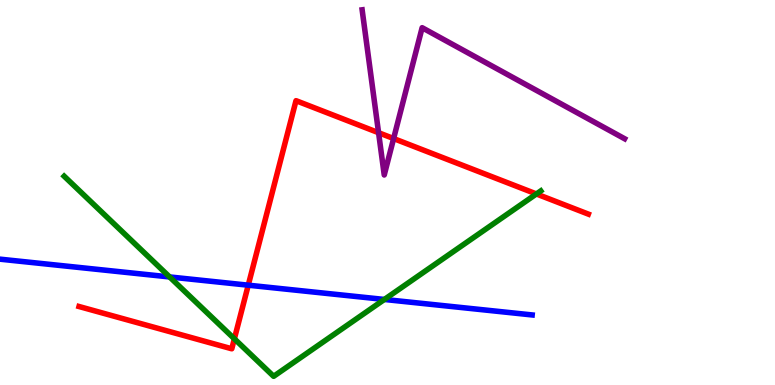[{'lines': ['blue', 'red'], 'intersections': [{'x': 3.2, 'y': 2.59}]}, {'lines': ['green', 'red'], 'intersections': [{'x': 3.02, 'y': 1.2}, {'x': 6.92, 'y': 4.96}]}, {'lines': ['purple', 'red'], 'intersections': [{'x': 4.88, 'y': 6.55}, {'x': 5.08, 'y': 6.4}]}, {'lines': ['blue', 'green'], 'intersections': [{'x': 2.19, 'y': 2.81}, {'x': 4.96, 'y': 2.22}]}, {'lines': ['blue', 'purple'], 'intersections': []}, {'lines': ['green', 'purple'], 'intersections': []}]